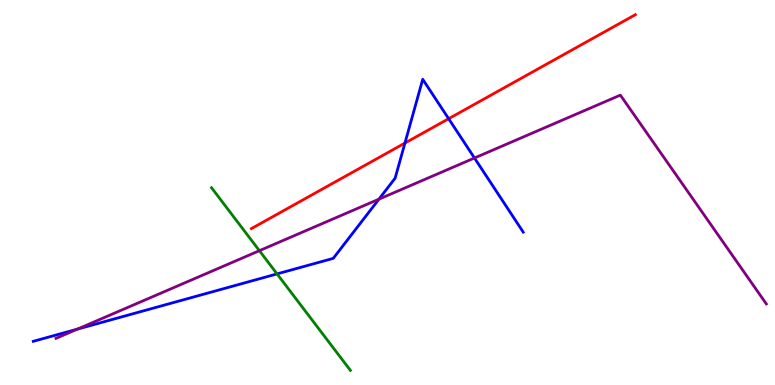[{'lines': ['blue', 'red'], 'intersections': [{'x': 5.22, 'y': 6.28}, {'x': 5.79, 'y': 6.92}]}, {'lines': ['green', 'red'], 'intersections': []}, {'lines': ['purple', 'red'], 'intersections': []}, {'lines': ['blue', 'green'], 'intersections': [{'x': 3.57, 'y': 2.89}]}, {'lines': ['blue', 'purple'], 'intersections': [{'x': 0.998, 'y': 1.45}, {'x': 4.89, 'y': 4.83}, {'x': 6.12, 'y': 5.9}]}, {'lines': ['green', 'purple'], 'intersections': [{'x': 3.35, 'y': 3.49}]}]